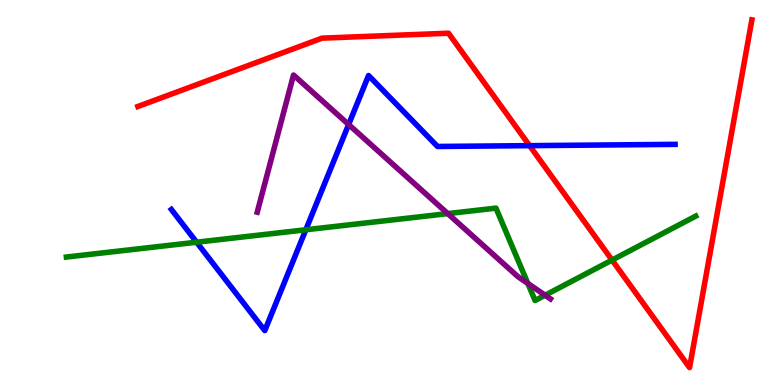[{'lines': ['blue', 'red'], 'intersections': [{'x': 6.83, 'y': 6.22}]}, {'lines': ['green', 'red'], 'intersections': [{'x': 7.9, 'y': 3.24}]}, {'lines': ['purple', 'red'], 'intersections': []}, {'lines': ['blue', 'green'], 'intersections': [{'x': 2.54, 'y': 3.71}, {'x': 3.95, 'y': 4.03}]}, {'lines': ['blue', 'purple'], 'intersections': [{'x': 4.5, 'y': 6.77}]}, {'lines': ['green', 'purple'], 'intersections': [{'x': 5.78, 'y': 4.45}, {'x': 6.81, 'y': 2.64}, {'x': 7.03, 'y': 2.33}]}]